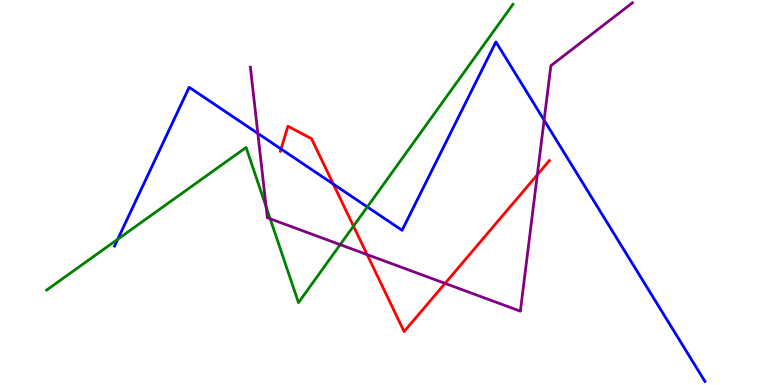[{'lines': ['blue', 'red'], 'intersections': [{'x': 3.63, 'y': 6.13}, {'x': 4.3, 'y': 5.22}]}, {'lines': ['green', 'red'], 'intersections': [{'x': 4.56, 'y': 4.13}]}, {'lines': ['purple', 'red'], 'intersections': [{'x': 4.74, 'y': 3.39}, {'x': 5.74, 'y': 2.64}, {'x': 6.93, 'y': 5.46}]}, {'lines': ['blue', 'green'], 'intersections': [{'x': 1.52, 'y': 3.79}, {'x': 4.74, 'y': 4.63}]}, {'lines': ['blue', 'purple'], 'intersections': [{'x': 3.33, 'y': 6.53}, {'x': 7.02, 'y': 6.88}]}, {'lines': ['green', 'purple'], 'intersections': [{'x': 3.43, 'y': 4.63}, {'x': 3.49, 'y': 4.32}, {'x': 4.39, 'y': 3.65}]}]